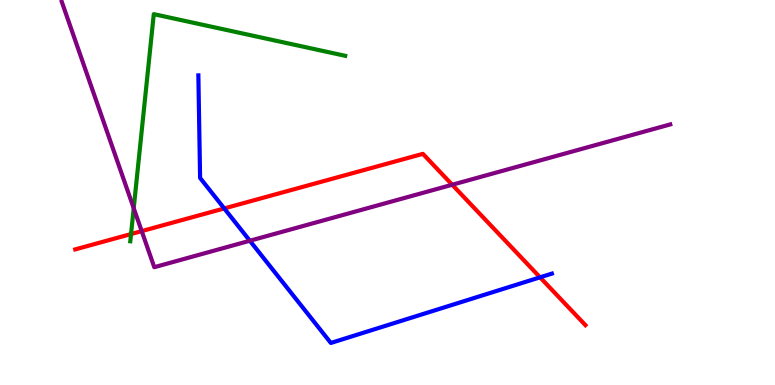[{'lines': ['blue', 'red'], 'intersections': [{'x': 2.89, 'y': 4.59}, {'x': 6.97, 'y': 2.8}]}, {'lines': ['green', 'red'], 'intersections': [{'x': 1.69, 'y': 3.92}]}, {'lines': ['purple', 'red'], 'intersections': [{'x': 1.83, 'y': 4.0}, {'x': 5.83, 'y': 5.2}]}, {'lines': ['blue', 'green'], 'intersections': []}, {'lines': ['blue', 'purple'], 'intersections': [{'x': 3.22, 'y': 3.75}]}, {'lines': ['green', 'purple'], 'intersections': [{'x': 1.73, 'y': 4.59}]}]